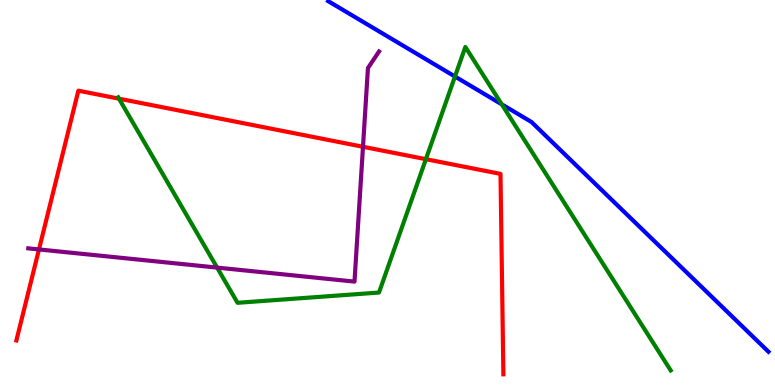[{'lines': ['blue', 'red'], 'intersections': []}, {'lines': ['green', 'red'], 'intersections': [{'x': 1.54, 'y': 7.44}, {'x': 5.5, 'y': 5.87}]}, {'lines': ['purple', 'red'], 'intersections': [{'x': 0.503, 'y': 3.52}, {'x': 4.68, 'y': 6.19}]}, {'lines': ['blue', 'green'], 'intersections': [{'x': 5.87, 'y': 8.01}, {'x': 6.47, 'y': 7.29}]}, {'lines': ['blue', 'purple'], 'intersections': []}, {'lines': ['green', 'purple'], 'intersections': [{'x': 2.8, 'y': 3.05}]}]